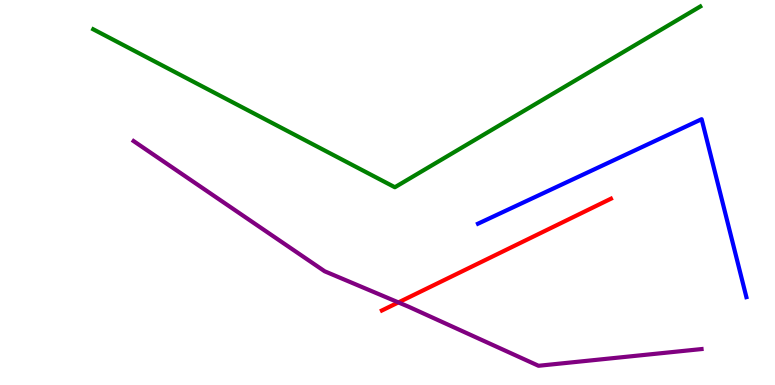[{'lines': ['blue', 'red'], 'intersections': []}, {'lines': ['green', 'red'], 'intersections': []}, {'lines': ['purple', 'red'], 'intersections': [{'x': 5.14, 'y': 2.15}]}, {'lines': ['blue', 'green'], 'intersections': []}, {'lines': ['blue', 'purple'], 'intersections': []}, {'lines': ['green', 'purple'], 'intersections': []}]